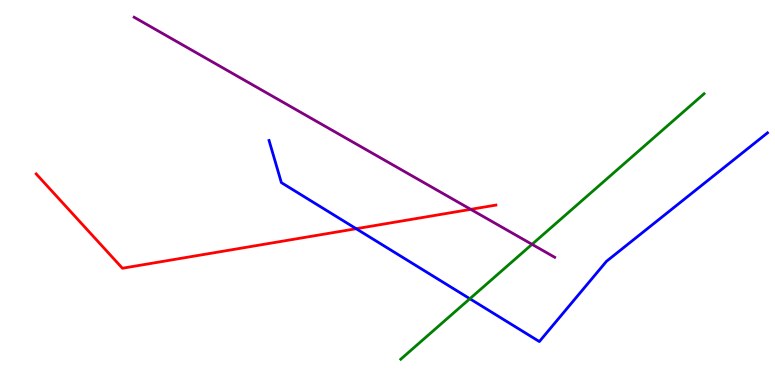[{'lines': ['blue', 'red'], 'intersections': [{'x': 4.6, 'y': 4.06}]}, {'lines': ['green', 'red'], 'intersections': []}, {'lines': ['purple', 'red'], 'intersections': [{'x': 6.07, 'y': 4.56}]}, {'lines': ['blue', 'green'], 'intersections': [{'x': 6.06, 'y': 2.24}]}, {'lines': ['blue', 'purple'], 'intersections': []}, {'lines': ['green', 'purple'], 'intersections': [{'x': 6.86, 'y': 3.65}]}]